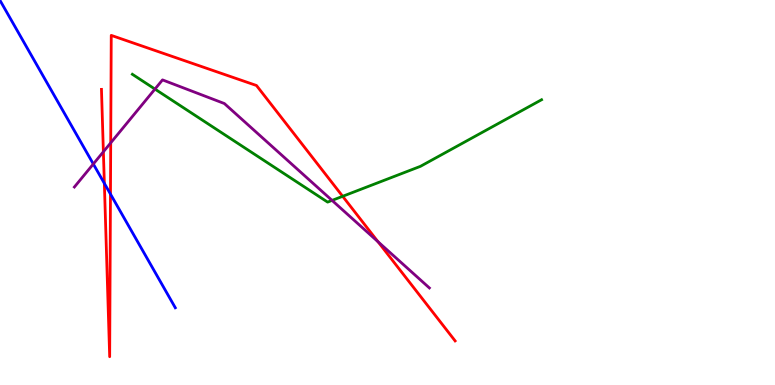[{'lines': ['blue', 'red'], 'intersections': [{'x': 1.35, 'y': 5.24}, {'x': 1.43, 'y': 4.96}]}, {'lines': ['green', 'red'], 'intersections': [{'x': 4.42, 'y': 4.9}]}, {'lines': ['purple', 'red'], 'intersections': [{'x': 1.33, 'y': 6.06}, {'x': 1.43, 'y': 6.29}, {'x': 4.88, 'y': 3.72}]}, {'lines': ['blue', 'green'], 'intersections': []}, {'lines': ['blue', 'purple'], 'intersections': [{'x': 1.2, 'y': 5.74}]}, {'lines': ['green', 'purple'], 'intersections': [{'x': 2.0, 'y': 7.69}, {'x': 4.28, 'y': 4.79}]}]